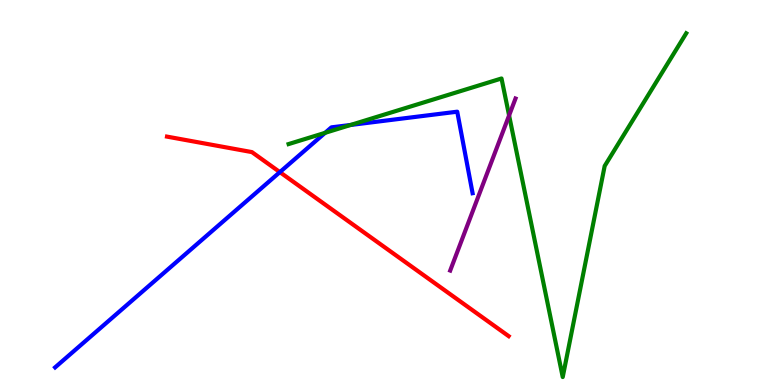[{'lines': ['blue', 'red'], 'intersections': [{'x': 3.61, 'y': 5.53}]}, {'lines': ['green', 'red'], 'intersections': []}, {'lines': ['purple', 'red'], 'intersections': []}, {'lines': ['blue', 'green'], 'intersections': [{'x': 4.19, 'y': 6.55}, {'x': 4.52, 'y': 6.75}]}, {'lines': ['blue', 'purple'], 'intersections': []}, {'lines': ['green', 'purple'], 'intersections': [{'x': 6.57, 'y': 7.0}]}]